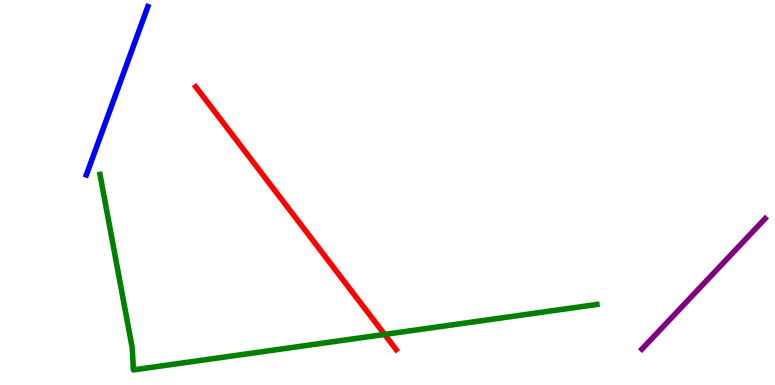[{'lines': ['blue', 'red'], 'intersections': []}, {'lines': ['green', 'red'], 'intersections': [{'x': 4.96, 'y': 1.31}]}, {'lines': ['purple', 'red'], 'intersections': []}, {'lines': ['blue', 'green'], 'intersections': []}, {'lines': ['blue', 'purple'], 'intersections': []}, {'lines': ['green', 'purple'], 'intersections': []}]